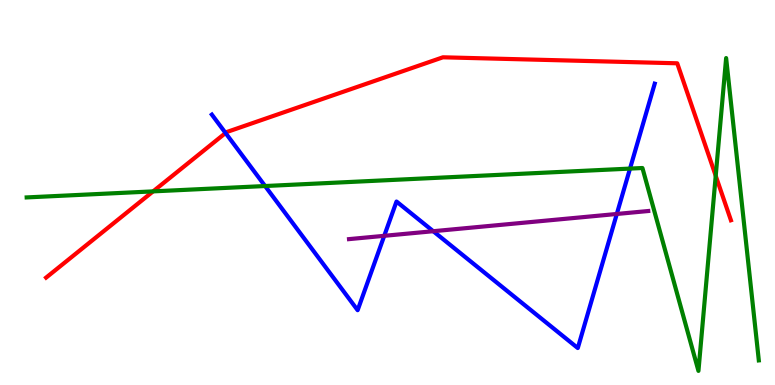[{'lines': ['blue', 'red'], 'intersections': [{'x': 2.91, 'y': 6.55}]}, {'lines': ['green', 'red'], 'intersections': [{'x': 1.98, 'y': 5.03}, {'x': 9.24, 'y': 5.43}]}, {'lines': ['purple', 'red'], 'intersections': []}, {'lines': ['blue', 'green'], 'intersections': [{'x': 3.42, 'y': 5.17}, {'x': 8.13, 'y': 5.62}]}, {'lines': ['blue', 'purple'], 'intersections': [{'x': 4.96, 'y': 3.87}, {'x': 5.59, 'y': 3.99}, {'x': 7.96, 'y': 4.44}]}, {'lines': ['green', 'purple'], 'intersections': []}]